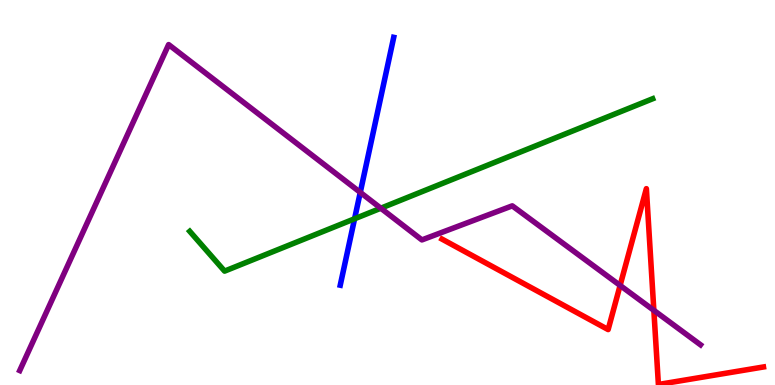[{'lines': ['blue', 'red'], 'intersections': []}, {'lines': ['green', 'red'], 'intersections': []}, {'lines': ['purple', 'red'], 'intersections': [{'x': 8.0, 'y': 2.59}, {'x': 8.44, 'y': 1.94}]}, {'lines': ['blue', 'green'], 'intersections': [{'x': 4.58, 'y': 4.32}]}, {'lines': ['blue', 'purple'], 'intersections': [{'x': 4.65, 'y': 5.0}]}, {'lines': ['green', 'purple'], 'intersections': [{'x': 4.91, 'y': 4.59}]}]